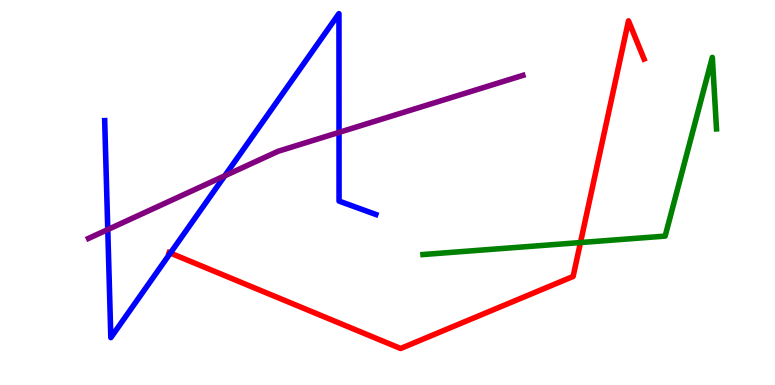[{'lines': ['blue', 'red'], 'intersections': [{'x': 2.2, 'y': 3.43}]}, {'lines': ['green', 'red'], 'intersections': [{'x': 7.49, 'y': 3.7}]}, {'lines': ['purple', 'red'], 'intersections': []}, {'lines': ['blue', 'green'], 'intersections': []}, {'lines': ['blue', 'purple'], 'intersections': [{'x': 1.39, 'y': 4.04}, {'x': 2.9, 'y': 5.43}, {'x': 4.37, 'y': 6.56}]}, {'lines': ['green', 'purple'], 'intersections': []}]